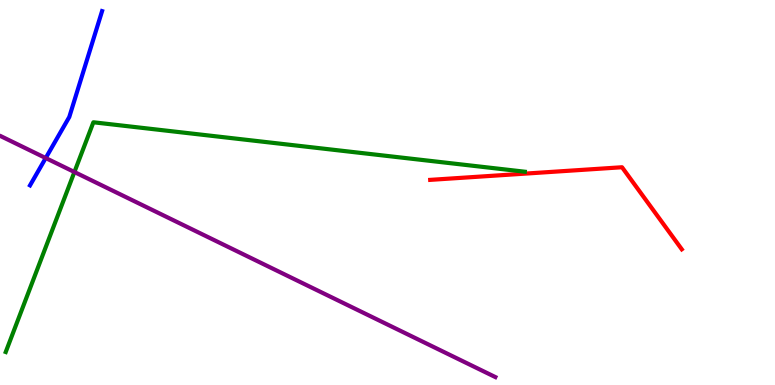[{'lines': ['blue', 'red'], 'intersections': []}, {'lines': ['green', 'red'], 'intersections': []}, {'lines': ['purple', 'red'], 'intersections': []}, {'lines': ['blue', 'green'], 'intersections': []}, {'lines': ['blue', 'purple'], 'intersections': [{'x': 0.59, 'y': 5.89}]}, {'lines': ['green', 'purple'], 'intersections': [{'x': 0.96, 'y': 5.53}]}]